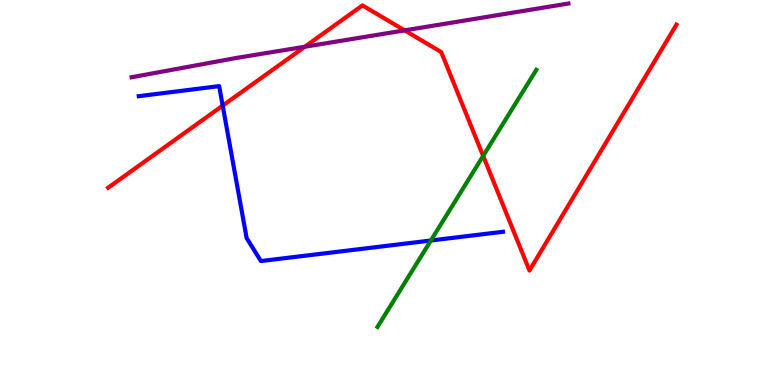[{'lines': ['blue', 'red'], 'intersections': [{'x': 2.87, 'y': 7.26}]}, {'lines': ['green', 'red'], 'intersections': [{'x': 6.23, 'y': 5.95}]}, {'lines': ['purple', 'red'], 'intersections': [{'x': 3.93, 'y': 8.79}, {'x': 5.22, 'y': 9.21}]}, {'lines': ['blue', 'green'], 'intersections': [{'x': 5.56, 'y': 3.75}]}, {'lines': ['blue', 'purple'], 'intersections': []}, {'lines': ['green', 'purple'], 'intersections': []}]